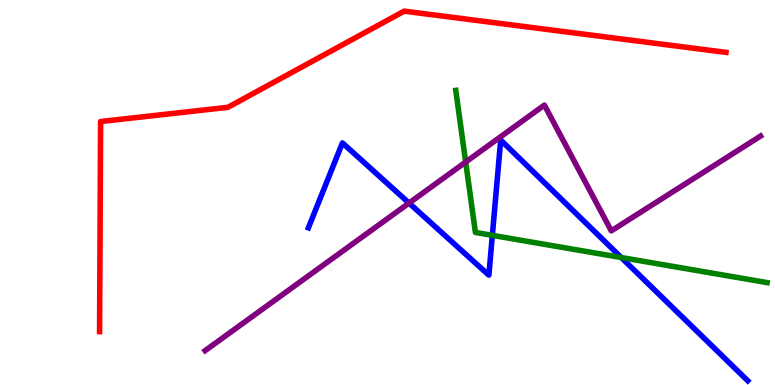[{'lines': ['blue', 'red'], 'intersections': []}, {'lines': ['green', 'red'], 'intersections': []}, {'lines': ['purple', 'red'], 'intersections': []}, {'lines': ['blue', 'green'], 'intersections': [{'x': 6.35, 'y': 3.89}, {'x': 8.02, 'y': 3.31}]}, {'lines': ['blue', 'purple'], 'intersections': [{'x': 5.28, 'y': 4.73}]}, {'lines': ['green', 'purple'], 'intersections': [{'x': 6.01, 'y': 5.79}]}]